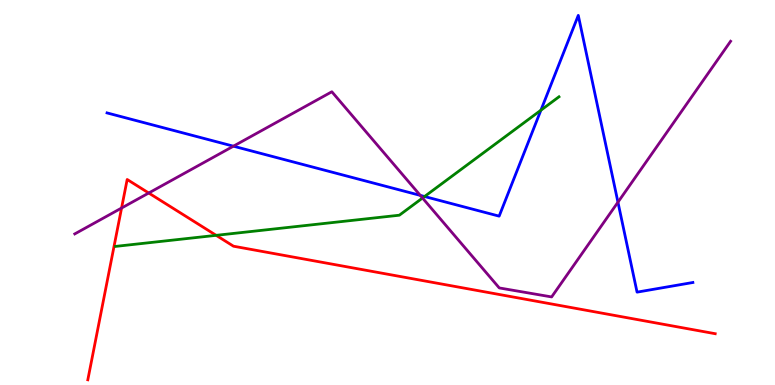[{'lines': ['blue', 'red'], 'intersections': []}, {'lines': ['green', 'red'], 'intersections': [{'x': 2.79, 'y': 3.89}]}, {'lines': ['purple', 'red'], 'intersections': [{'x': 1.57, 'y': 4.6}, {'x': 1.92, 'y': 4.99}]}, {'lines': ['blue', 'green'], 'intersections': [{'x': 5.48, 'y': 4.9}, {'x': 6.98, 'y': 7.14}]}, {'lines': ['blue', 'purple'], 'intersections': [{'x': 3.01, 'y': 6.2}, {'x': 5.42, 'y': 4.93}, {'x': 7.97, 'y': 4.75}]}, {'lines': ['green', 'purple'], 'intersections': [{'x': 5.45, 'y': 4.86}]}]